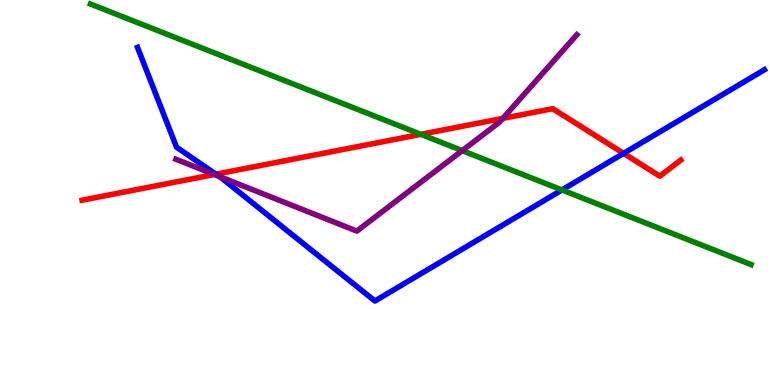[{'lines': ['blue', 'red'], 'intersections': [{'x': 2.79, 'y': 5.48}, {'x': 8.05, 'y': 6.02}]}, {'lines': ['green', 'red'], 'intersections': [{'x': 5.43, 'y': 6.51}]}, {'lines': ['purple', 'red'], 'intersections': [{'x': 2.77, 'y': 5.47}, {'x': 6.49, 'y': 6.93}]}, {'lines': ['blue', 'green'], 'intersections': [{'x': 7.25, 'y': 5.07}]}, {'lines': ['blue', 'purple'], 'intersections': [{'x': 2.83, 'y': 5.42}]}, {'lines': ['green', 'purple'], 'intersections': [{'x': 5.96, 'y': 6.09}]}]